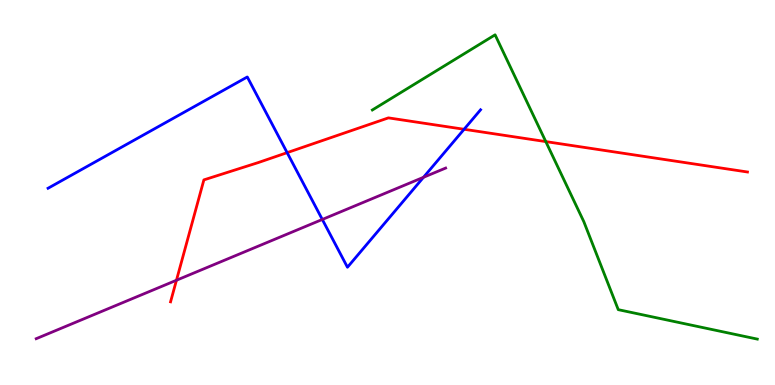[{'lines': ['blue', 'red'], 'intersections': [{'x': 3.7, 'y': 6.03}, {'x': 5.99, 'y': 6.64}]}, {'lines': ['green', 'red'], 'intersections': [{'x': 7.04, 'y': 6.32}]}, {'lines': ['purple', 'red'], 'intersections': [{'x': 2.28, 'y': 2.72}]}, {'lines': ['blue', 'green'], 'intersections': []}, {'lines': ['blue', 'purple'], 'intersections': [{'x': 4.16, 'y': 4.3}, {'x': 5.46, 'y': 5.39}]}, {'lines': ['green', 'purple'], 'intersections': []}]